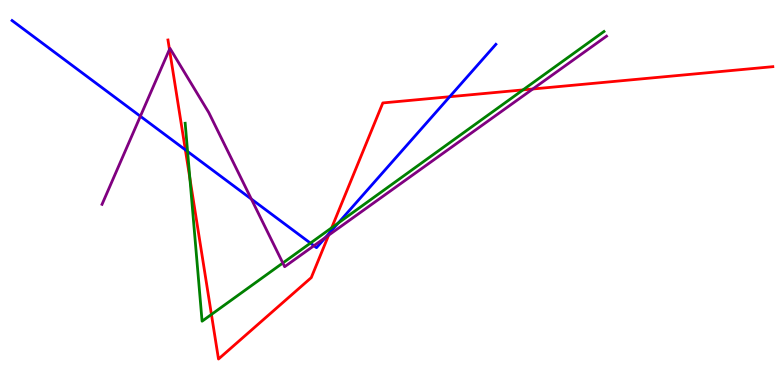[{'lines': ['blue', 'red'], 'intersections': [{'x': 2.39, 'y': 6.11}, {'x': 4.25, 'y': 3.95}, {'x': 5.8, 'y': 7.49}]}, {'lines': ['green', 'red'], 'intersections': [{'x': 2.45, 'y': 5.37}, {'x': 2.73, 'y': 1.83}, {'x': 4.28, 'y': 4.08}, {'x': 6.75, 'y': 7.66}]}, {'lines': ['purple', 'red'], 'intersections': [{'x': 2.19, 'y': 8.72}, {'x': 4.24, 'y': 3.89}, {'x': 6.87, 'y': 7.69}]}, {'lines': ['blue', 'green'], 'intersections': [{'x': 2.42, 'y': 6.07}, {'x': 4.01, 'y': 3.69}, {'x': 4.36, 'y': 4.21}]}, {'lines': ['blue', 'purple'], 'intersections': [{'x': 1.81, 'y': 6.98}, {'x': 3.24, 'y': 4.83}, {'x': 4.05, 'y': 3.62}, {'x': 4.2, 'y': 3.83}]}, {'lines': ['green', 'purple'], 'intersections': [{'x': 3.65, 'y': 3.17}]}]